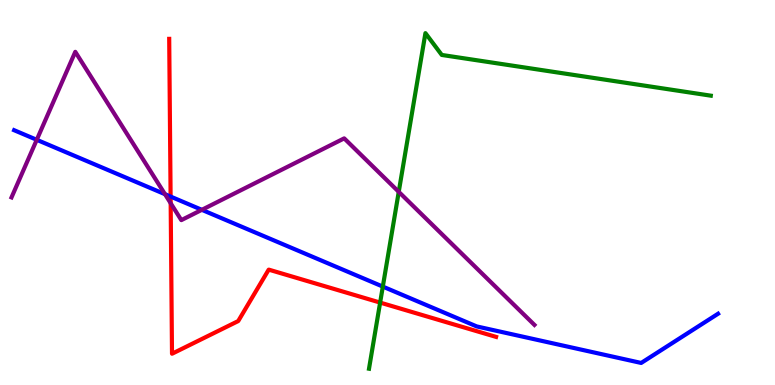[{'lines': ['blue', 'red'], 'intersections': [{'x': 2.2, 'y': 4.89}]}, {'lines': ['green', 'red'], 'intersections': [{'x': 4.9, 'y': 2.14}]}, {'lines': ['purple', 'red'], 'intersections': [{'x': 2.2, 'y': 4.72}]}, {'lines': ['blue', 'green'], 'intersections': [{'x': 4.94, 'y': 2.56}]}, {'lines': ['blue', 'purple'], 'intersections': [{'x': 0.474, 'y': 6.37}, {'x': 2.13, 'y': 4.96}, {'x': 2.6, 'y': 4.55}]}, {'lines': ['green', 'purple'], 'intersections': [{'x': 5.15, 'y': 5.02}]}]